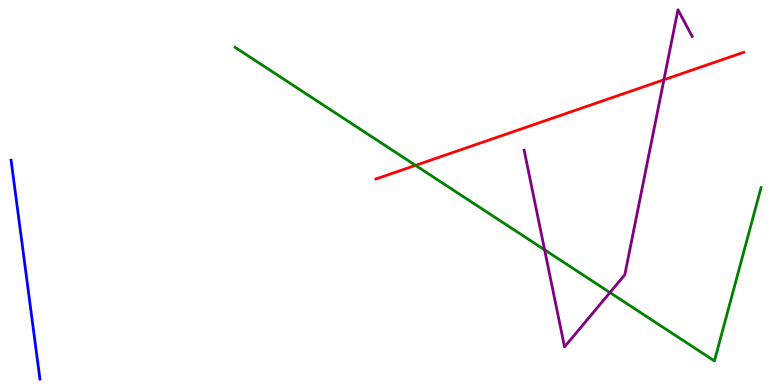[{'lines': ['blue', 'red'], 'intersections': []}, {'lines': ['green', 'red'], 'intersections': [{'x': 5.36, 'y': 5.7}]}, {'lines': ['purple', 'red'], 'intersections': [{'x': 8.57, 'y': 7.93}]}, {'lines': ['blue', 'green'], 'intersections': []}, {'lines': ['blue', 'purple'], 'intersections': []}, {'lines': ['green', 'purple'], 'intersections': [{'x': 7.03, 'y': 3.51}, {'x': 7.87, 'y': 2.4}]}]